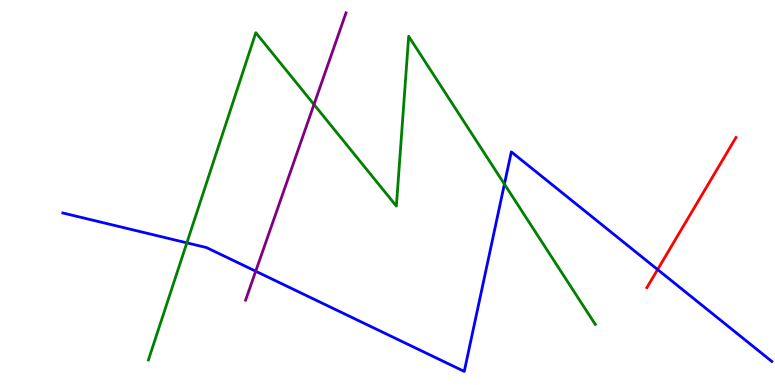[{'lines': ['blue', 'red'], 'intersections': [{'x': 8.49, 'y': 3.0}]}, {'lines': ['green', 'red'], 'intersections': []}, {'lines': ['purple', 'red'], 'intersections': []}, {'lines': ['blue', 'green'], 'intersections': [{'x': 2.41, 'y': 3.69}, {'x': 6.51, 'y': 5.22}]}, {'lines': ['blue', 'purple'], 'intersections': [{'x': 3.3, 'y': 2.96}]}, {'lines': ['green', 'purple'], 'intersections': [{'x': 4.05, 'y': 7.29}]}]